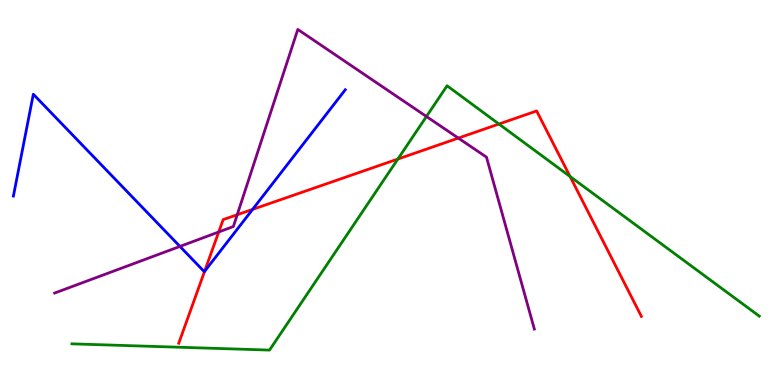[{'lines': ['blue', 'red'], 'intersections': [{'x': 2.64, 'y': 2.95}, {'x': 3.26, 'y': 4.56}]}, {'lines': ['green', 'red'], 'intersections': [{'x': 5.13, 'y': 5.87}, {'x': 6.44, 'y': 6.78}, {'x': 7.36, 'y': 5.42}]}, {'lines': ['purple', 'red'], 'intersections': [{'x': 2.82, 'y': 3.97}, {'x': 3.06, 'y': 4.42}, {'x': 5.91, 'y': 6.41}]}, {'lines': ['blue', 'green'], 'intersections': []}, {'lines': ['blue', 'purple'], 'intersections': [{'x': 2.32, 'y': 3.6}]}, {'lines': ['green', 'purple'], 'intersections': [{'x': 5.5, 'y': 6.97}]}]